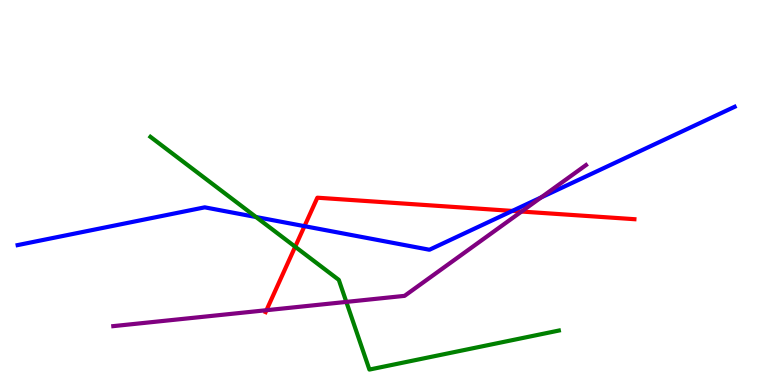[{'lines': ['blue', 'red'], 'intersections': [{'x': 3.93, 'y': 4.13}, {'x': 6.61, 'y': 4.52}]}, {'lines': ['green', 'red'], 'intersections': [{'x': 3.81, 'y': 3.59}]}, {'lines': ['purple', 'red'], 'intersections': [{'x': 3.44, 'y': 1.94}, {'x': 6.73, 'y': 4.51}]}, {'lines': ['blue', 'green'], 'intersections': [{'x': 3.3, 'y': 4.36}]}, {'lines': ['blue', 'purple'], 'intersections': [{'x': 6.98, 'y': 4.87}]}, {'lines': ['green', 'purple'], 'intersections': [{'x': 4.47, 'y': 2.16}]}]